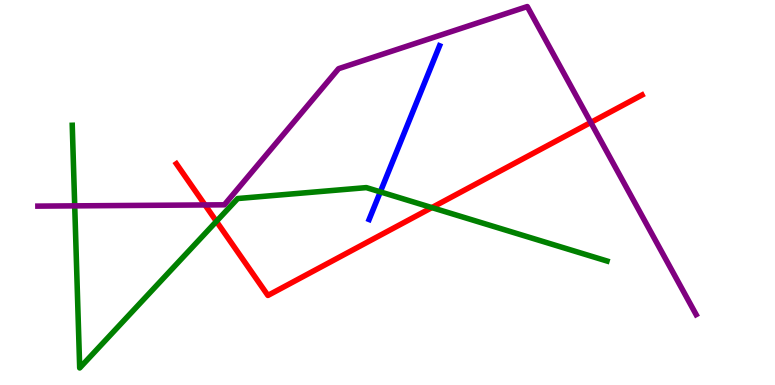[{'lines': ['blue', 'red'], 'intersections': []}, {'lines': ['green', 'red'], 'intersections': [{'x': 2.79, 'y': 4.25}, {'x': 5.57, 'y': 4.61}]}, {'lines': ['purple', 'red'], 'intersections': [{'x': 2.65, 'y': 4.68}, {'x': 7.62, 'y': 6.82}]}, {'lines': ['blue', 'green'], 'intersections': [{'x': 4.91, 'y': 5.02}]}, {'lines': ['blue', 'purple'], 'intersections': []}, {'lines': ['green', 'purple'], 'intersections': [{'x': 0.964, 'y': 4.65}]}]